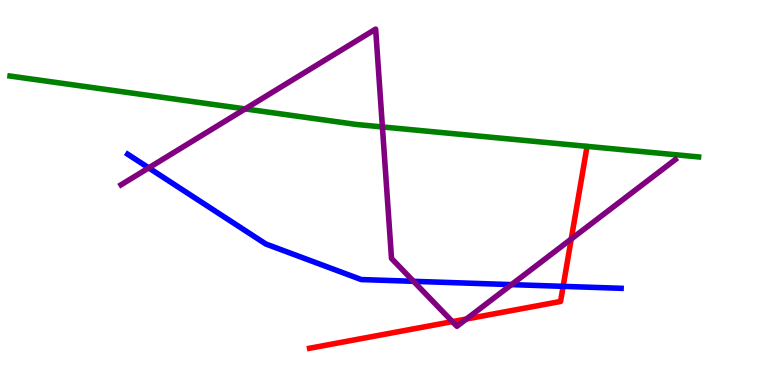[{'lines': ['blue', 'red'], 'intersections': [{'x': 7.27, 'y': 2.56}]}, {'lines': ['green', 'red'], 'intersections': []}, {'lines': ['purple', 'red'], 'intersections': [{'x': 5.84, 'y': 1.65}, {'x': 6.02, 'y': 1.71}, {'x': 7.37, 'y': 3.79}]}, {'lines': ['blue', 'green'], 'intersections': []}, {'lines': ['blue', 'purple'], 'intersections': [{'x': 1.92, 'y': 5.64}, {'x': 5.34, 'y': 2.69}, {'x': 6.6, 'y': 2.61}]}, {'lines': ['green', 'purple'], 'intersections': [{'x': 3.16, 'y': 7.17}, {'x': 4.93, 'y': 6.7}]}]